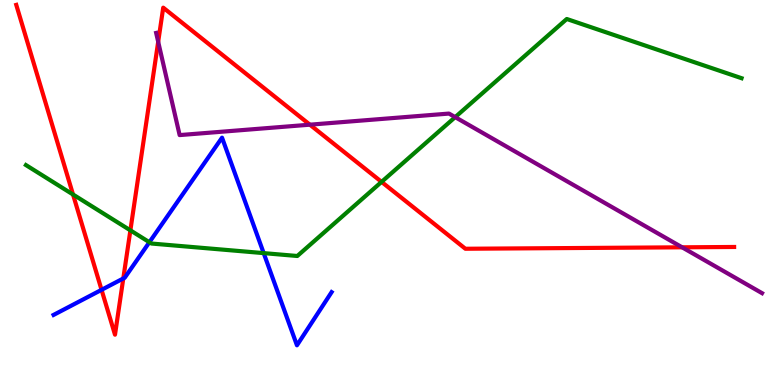[{'lines': ['blue', 'red'], 'intersections': [{'x': 1.31, 'y': 2.47}, {'x': 1.59, 'y': 2.77}]}, {'lines': ['green', 'red'], 'intersections': [{'x': 0.942, 'y': 4.95}, {'x': 1.68, 'y': 4.02}, {'x': 4.92, 'y': 5.28}]}, {'lines': ['purple', 'red'], 'intersections': [{'x': 2.04, 'y': 8.91}, {'x': 4.0, 'y': 6.76}, {'x': 8.8, 'y': 3.58}]}, {'lines': ['blue', 'green'], 'intersections': [{'x': 1.93, 'y': 3.71}, {'x': 3.4, 'y': 3.43}]}, {'lines': ['blue', 'purple'], 'intersections': []}, {'lines': ['green', 'purple'], 'intersections': [{'x': 5.87, 'y': 6.96}]}]